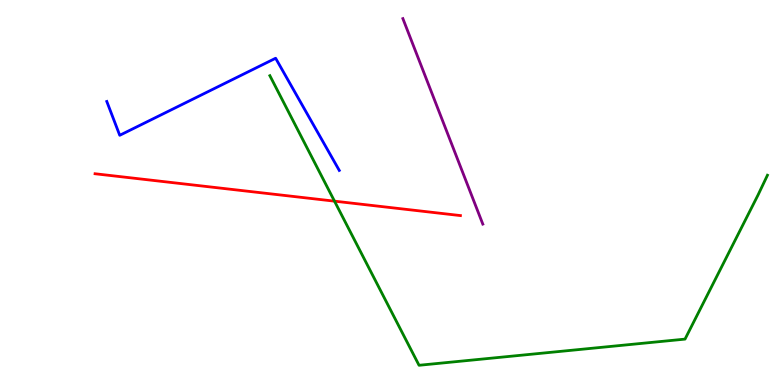[{'lines': ['blue', 'red'], 'intersections': []}, {'lines': ['green', 'red'], 'intersections': [{'x': 4.32, 'y': 4.78}]}, {'lines': ['purple', 'red'], 'intersections': []}, {'lines': ['blue', 'green'], 'intersections': []}, {'lines': ['blue', 'purple'], 'intersections': []}, {'lines': ['green', 'purple'], 'intersections': []}]